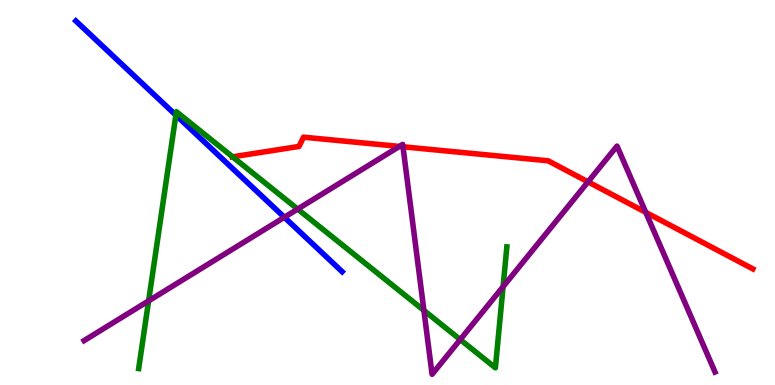[{'lines': ['blue', 'red'], 'intersections': []}, {'lines': ['green', 'red'], 'intersections': [{'x': 3.0, 'y': 5.93}]}, {'lines': ['purple', 'red'], 'intersections': [{'x': 5.15, 'y': 6.2}, {'x': 5.2, 'y': 6.19}, {'x': 7.59, 'y': 5.28}, {'x': 8.33, 'y': 4.48}]}, {'lines': ['blue', 'green'], 'intersections': [{'x': 2.27, 'y': 7.01}]}, {'lines': ['blue', 'purple'], 'intersections': [{'x': 3.67, 'y': 4.36}]}, {'lines': ['green', 'purple'], 'intersections': [{'x': 1.92, 'y': 2.19}, {'x': 3.84, 'y': 4.57}, {'x': 5.47, 'y': 1.94}, {'x': 5.94, 'y': 1.18}, {'x': 6.49, 'y': 2.55}]}]